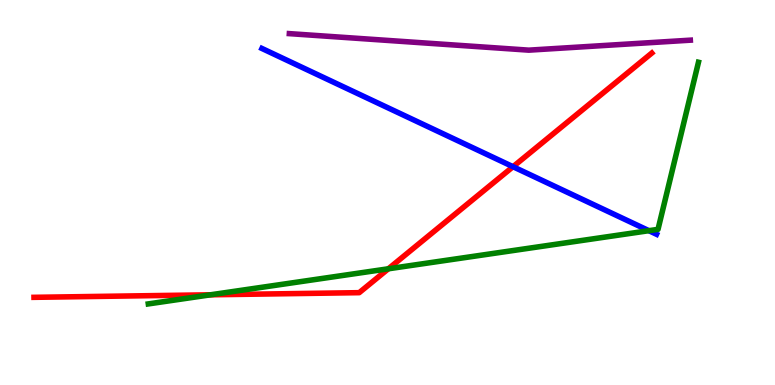[{'lines': ['blue', 'red'], 'intersections': [{'x': 6.62, 'y': 5.67}]}, {'lines': ['green', 'red'], 'intersections': [{'x': 2.72, 'y': 2.34}, {'x': 5.01, 'y': 3.02}]}, {'lines': ['purple', 'red'], 'intersections': []}, {'lines': ['blue', 'green'], 'intersections': [{'x': 8.37, 'y': 4.01}]}, {'lines': ['blue', 'purple'], 'intersections': []}, {'lines': ['green', 'purple'], 'intersections': []}]